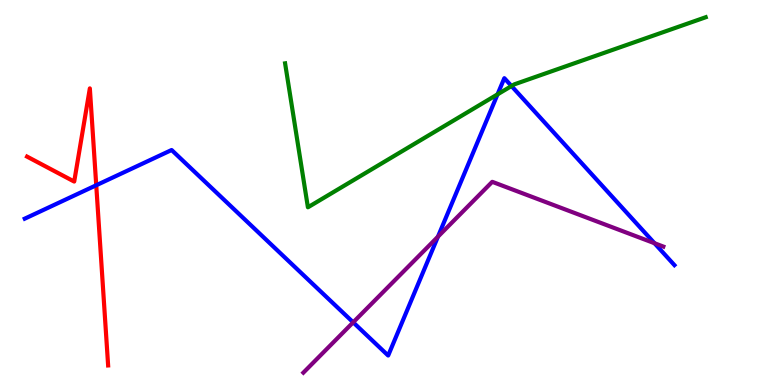[{'lines': ['blue', 'red'], 'intersections': [{'x': 1.24, 'y': 5.19}]}, {'lines': ['green', 'red'], 'intersections': []}, {'lines': ['purple', 'red'], 'intersections': []}, {'lines': ['blue', 'green'], 'intersections': [{'x': 6.42, 'y': 7.55}, {'x': 6.6, 'y': 7.77}]}, {'lines': ['blue', 'purple'], 'intersections': [{'x': 4.56, 'y': 1.63}, {'x': 5.65, 'y': 3.85}, {'x': 8.45, 'y': 3.68}]}, {'lines': ['green', 'purple'], 'intersections': []}]